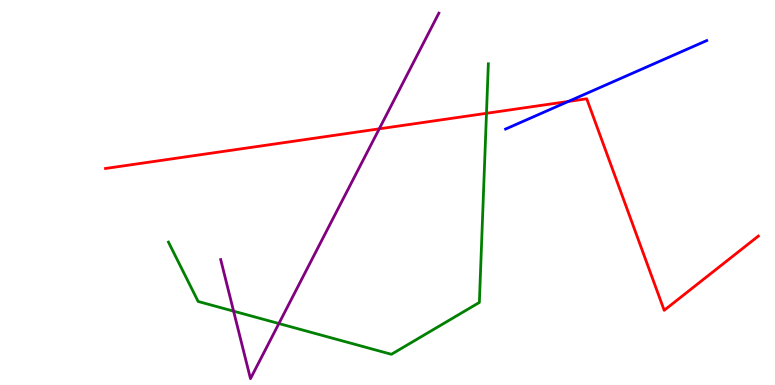[{'lines': ['blue', 'red'], 'intersections': [{'x': 7.33, 'y': 7.36}]}, {'lines': ['green', 'red'], 'intersections': [{'x': 6.28, 'y': 7.06}]}, {'lines': ['purple', 'red'], 'intersections': [{'x': 4.89, 'y': 6.65}]}, {'lines': ['blue', 'green'], 'intersections': []}, {'lines': ['blue', 'purple'], 'intersections': []}, {'lines': ['green', 'purple'], 'intersections': [{'x': 3.01, 'y': 1.92}, {'x': 3.6, 'y': 1.6}]}]